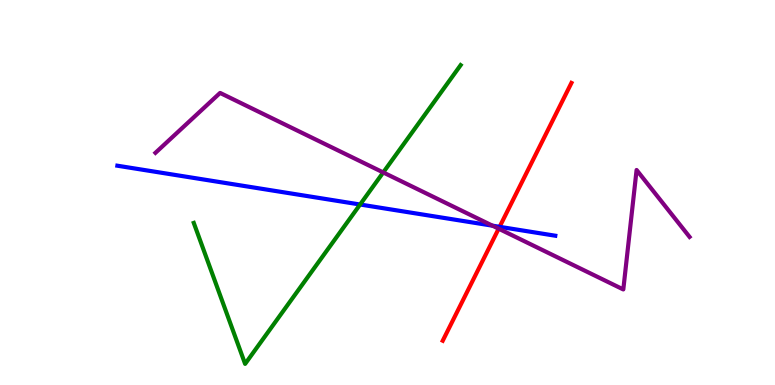[{'lines': ['blue', 'red'], 'intersections': [{'x': 6.45, 'y': 4.11}]}, {'lines': ['green', 'red'], 'intersections': []}, {'lines': ['purple', 'red'], 'intersections': [{'x': 6.43, 'y': 4.06}]}, {'lines': ['blue', 'green'], 'intersections': [{'x': 4.65, 'y': 4.69}]}, {'lines': ['blue', 'purple'], 'intersections': [{'x': 6.35, 'y': 4.14}]}, {'lines': ['green', 'purple'], 'intersections': [{'x': 4.94, 'y': 5.52}]}]